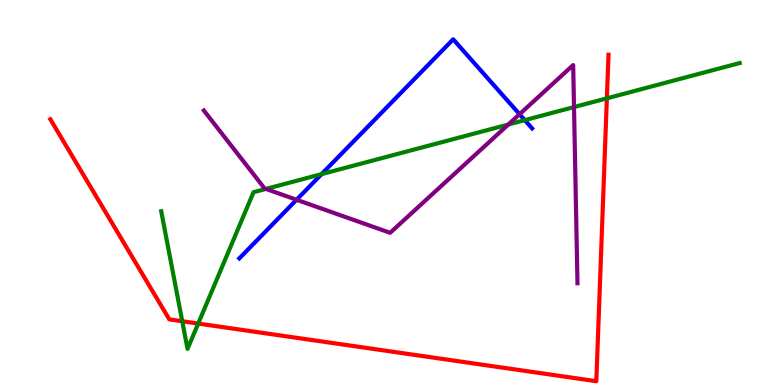[{'lines': ['blue', 'red'], 'intersections': []}, {'lines': ['green', 'red'], 'intersections': [{'x': 2.35, 'y': 1.66}, {'x': 2.56, 'y': 1.6}, {'x': 7.83, 'y': 7.45}]}, {'lines': ['purple', 'red'], 'intersections': []}, {'lines': ['blue', 'green'], 'intersections': [{'x': 4.15, 'y': 5.48}, {'x': 6.77, 'y': 6.88}]}, {'lines': ['blue', 'purple'], 'intersections': [{'x': 3.83, 'y': 4.81}, {'x': 6.7, 'y': 7.03}]}, {'lines': ['green', 'purple'], 'intersections': [{'x': 3.43, 'y': 5.09}, {'x': 6.56, 'y': 6.77}, {'x': 7.41, 'y': 7.22}]}]